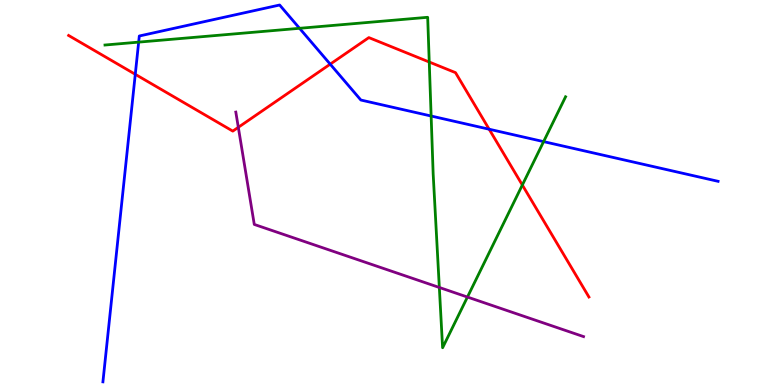[{'lines': ['blue', 'red'], 'intersections': [{'x': 1.75, 'y': 8.07}, {'x': 4.26, 'y': 8.33}, {'x': 6.31, 'y': 6.64}]}, {'lines': ['green', 'red'], 'intersections': [{'x': 5.54, 'y': 8.39}, {'x': 6.74, 'y': 5.19}]}, {'lines': ['purple', 'red'], 'intersections': [{'x': 3.08, 'y': 6.69}]}, {'lines': ['blue', 'green'], 'intersections': [{'x': 1.79, 'y': 8.91}, {'x': 3.87, 'y': 9.26}, {'x': 5.56, 'y': 6.99}, {'x': 7.01, 'y': 6.32}]}, {'lines': ['blue', 'purple'], 'intersections': []}, {'lines': ['green', 'purple'], 'intersections': [{'x': 5.67, 'y': 2.53}, {'x': 6.03, 'y': 2.28}]}]